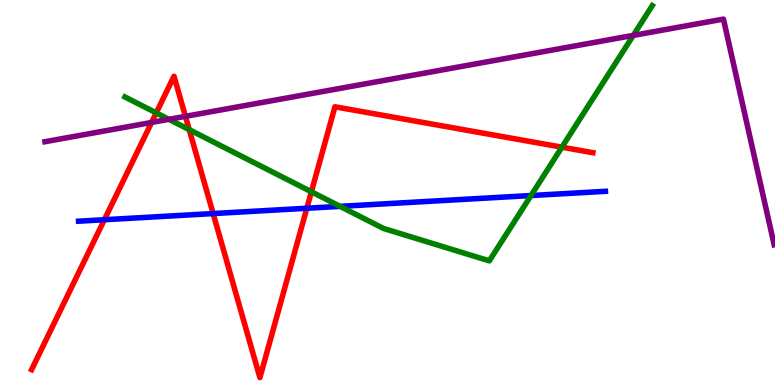[{'lines': ['blue', 'red'], 'intersections': [{'x': 1.35, 'y': 4.29}, {'x': 2.75, 'y': 4.45}, {'x': 3.96, 'y': 4.59}]}, {'lines': ['green', 'red'], 'intersections': [{'x': 2.02, 'y': 7.07}, {'x': 2.44, 'y': 6.63}, {'x': 4.02, 'y': 5.02}, {'x': 7.25, 'y': 6.18}]}, {'lines': ['purple', 'red'], 'intersections': [{'x': 1.96, 'y': 6.82}, {'x': 2.39, 'y': 6.98}]}, {'lines': ['blue', 'green'], 'intersections': [{'x': 4.39, 'y': 4.64}, {'x': 6.85, 'y': 4.92}]}, {'lines': ['blue', 'purple'], 'intersections': []}, {'lines': ['green', 'purple'], 'intersections': [{'x': 2.18, 'y': 6.9}, {'x': 8.17, 'y': 9.08}]}]